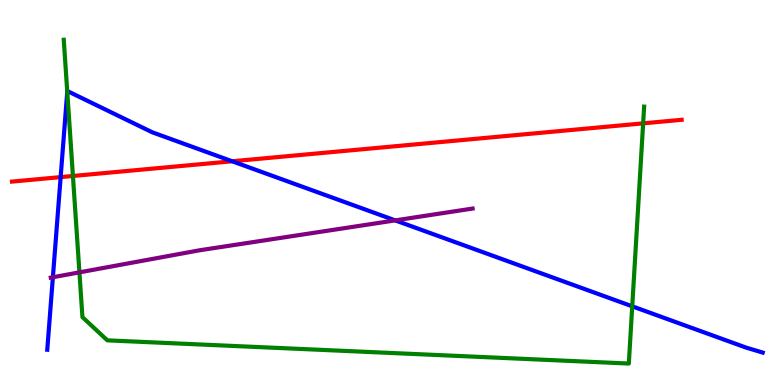[{'lines': ['blue', 'red'], 'intersections': [{'x': 0.783, 'y': 5.4}, {'x': 3.0, 'y': 5.81}]}, {'lines': ['green', 'red'], 'intersections': [{'x': 0.941, 'y': 5.43}, {'x': 8.3, 'y': 6.8}]}, {'lines': ['purple', 'red'], 'intersections': []}, {'lines': ['blue', 'green'], 'intersections': [{'x': 0.868, 'y': 7.62}, {'x': 8.16, 'y': 2.04}]}, {'lines': ['blue', 'purple'], 'intersections': [{'x': 0.682, 'y': 2.8}, {'x': 5.1, 'y': 4.28}]}, {'lines': ['green', 'purple'], 'intersections': [{'x': 1.02, 'y': 2.93}]}]